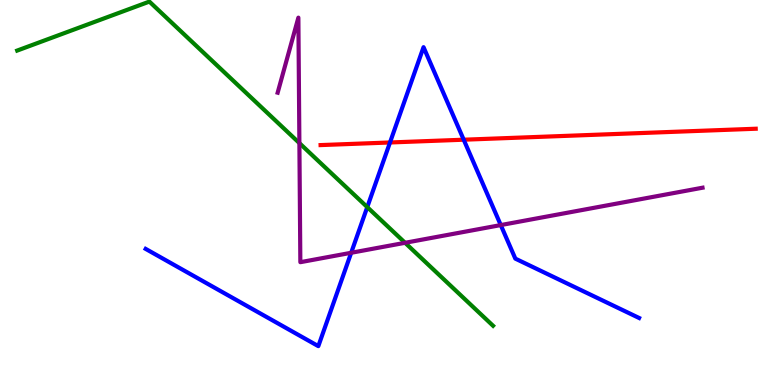[{'lines': ['blue', 'red'], 'intersections': [{'x': 5.03, 'y': 6.3}, {'x': 5.98, 'y': 6.37}]}, {'lines': ['green', 'red'], 'intersections': []}, {'lines': ['purple', 'red'], 'intersections': []}, {'lines': ['blue', 'green'], 'intersections': [{'x': 4.74, 'y': 4.62}]}, {'lines': ['blue', 'purple'], 'intersections': [{'x': 4.53, 'y': 3.43}, {'x': 6.46, 'y': 4.15}]}, {'lines': ['green', 'purple'], 'intersections': [{'x': 3.86, 'y': 6.28}, {'x': 5.23, 'y': 3.69}]}]